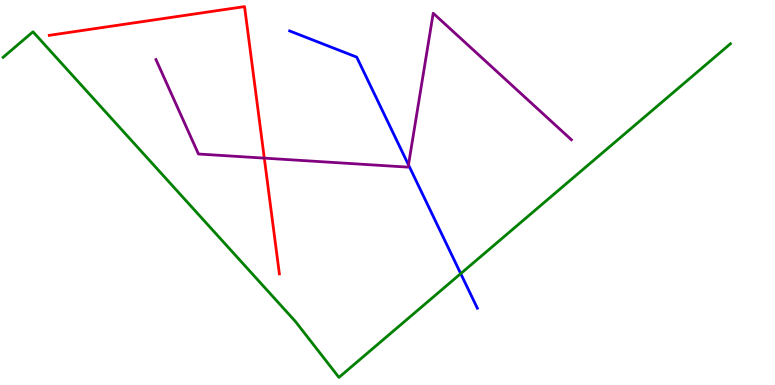[{'lines': ['blue', 'red'], 'intersections': []}, {'lines': ['green', 'red'], 'intersections': []}, {'lines': ['purple', 'red'], 'intersections': [{'x': 3.41, 'y': 5.89}]}, {'lines': ['blue', 'green'], 'intersections': [{'x': 5.94, 'y': 2.89}]}, {'lines': ['blue', 'purple'], 'intersections': [{'x': 5.27, 'y': 5.72}]}, {'lines': ['green', 'purple'], 'intersections': []}]